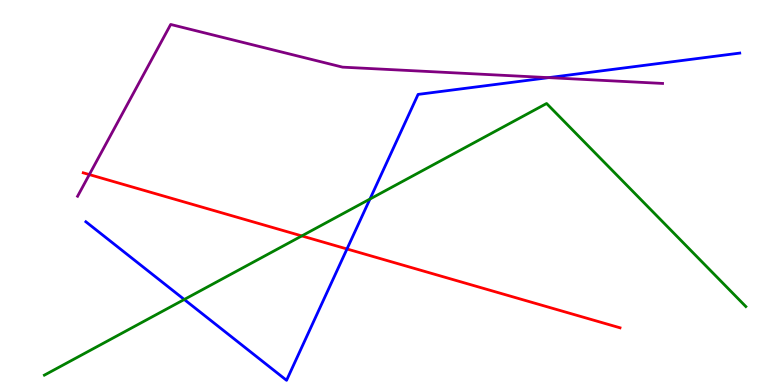[{'lines': ['blue', 'red'], 'intersections': [{'x': 4.48, 'y': 3.53}]}, {'lines': ['green', 'red'], 'intersections': [{'x': 3.89, 'y': 3.87}]}, {'lines': ['purple', 'red'], 'intersections': [{'x': 1.15, 'y': 5.47}]}, {'lines': ['blue', 'green'], 'intersections': [{'x': 2.38, 'y': 2.22}, {'x': 4.77, 'y': 4.83}]}, {'lines': ['blue', 'purple'], 'intersections': [{'x': 7.08, 'y': 7.98}]}, {'lines': ['green', 'purple'], 'intersections': []}]